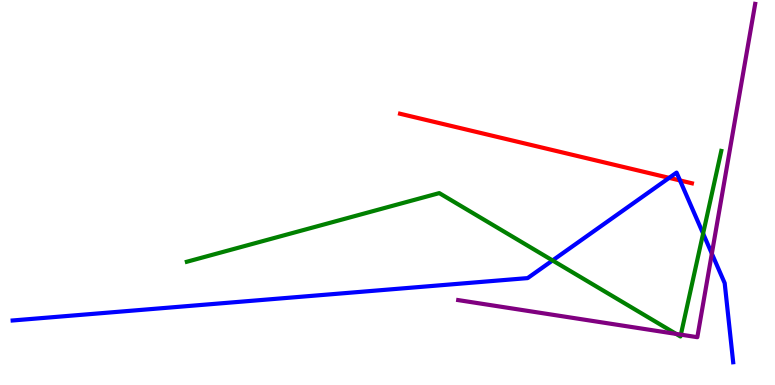[{'lines': ['blue', 'red'], 'intersections': [{'x': 8.63, 'y': 5.38}, {'x': 8.77, 'y': 5.31}]}, {'lines': ['green', 'red'], 'intersections': []}, {'lines': ['purple', 'red'], 'intersections': []}, {'lines': ['blue', 'green'], 'intersections': [{'x': 7.13, 'y': 3.24}, {'x': 9.07, 'y': 3.93}]}, {'lines': ['blue', 'purple'], 'intersections': [{'x': 9.19, 'y': 3.41}]}, {'lines': ['green', 'purple'], 'intersections': [{'x': 8.72, 'y': 1.33}, {'x': 8.79, 'y': 1.31}]}]